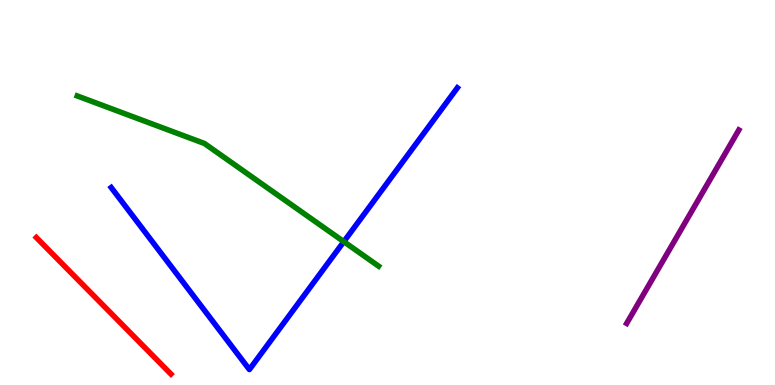[{'lines': ['blue', 'red'], 'intersections': []}, {'lines': ['green', 'red'], 'intersections': []}, {'lines': ['purple', 'red'], 'intersections': []}, {'lines': ['blue', 'green'], 'intersections': [{'x': 4.44, 'y': 3.72}]}, {'lines': ['blue', 'purple'], 'intersections': []}, {'lines': ['green', 'purple'], 'intersections': []}]